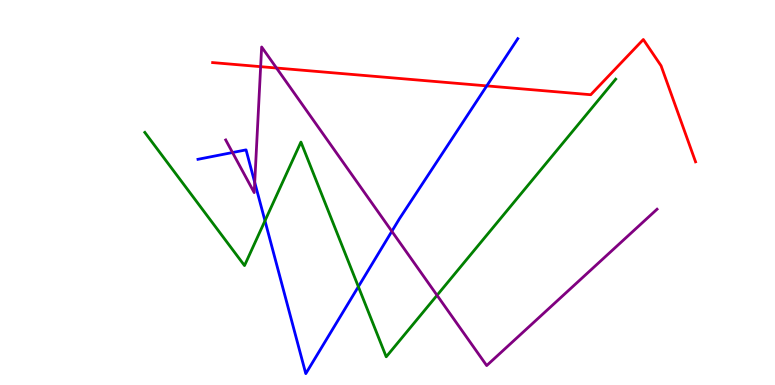[{'lines': ['blue', 'red'], 'intersections': [{'x': 6.28, 'y': 7.77}]}, {'lines': ['green', 'red'], 'intersections': []}, {'lines': ['purple', 'red'], 'intersections': [{'x': 3.36, 'y': 8.27}, {'x': 3.57, 'y': 8.23}]}, {'lines': ['blue', 'green'], 'intersections': [{'x': 3.42, 'y': 4.27}, {'x': 4.62, 'y': 2.55}]}, {'lines': ['blue', 'purple'], 'intersections': [{'x': 3.0, 'y': 6.04}, {'x': 3.29, 'y': 5.26}, {'x': 5.06, 'y': 3.99}]}, {'lines': ['green', 'purple'], 'intersections': [{'x': 5.64, 'y': 2.33}]}]